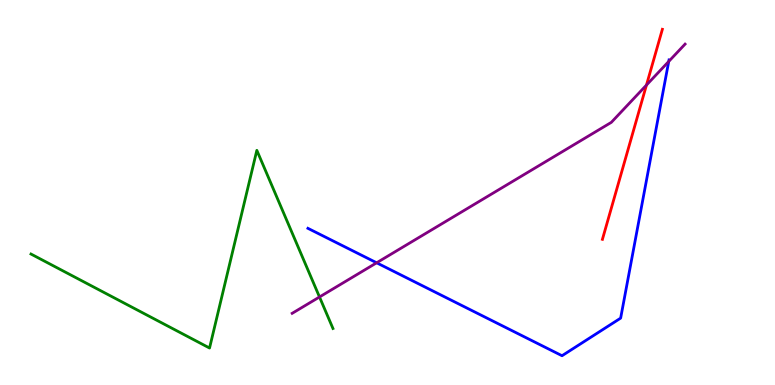[{'lines': ['blue', 'red'], 'intersections': []}, {'lines': ['green', 'red'], 'intersections': []}, {'lines': ['purple', 'red'], 'intersections': [{'x': 8.34, 'y': 7.79}]}, {'lines': ['blue', 'green'], 'intersections': []}, {'lines': ['blue', 'purple'], 'intersections': [{'x': 4.86, 'y': 3.17}, {'x': 8.63, 'y': 8.4}]}, {'lines': ['green', 'purple'], 'intersections': [{'x': 4.12, 'y': 2.29}]}]